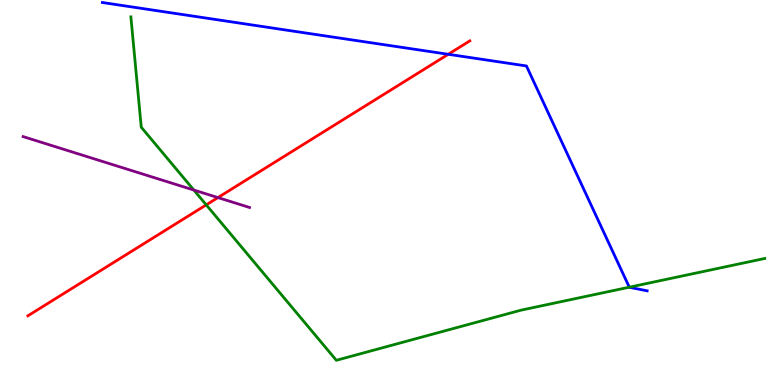[{'lines': ['blue', 'red'], 'intersections': [{'x': 5.78, 'y': 8.59}]}, {'lines': ['green', 'red'], 'intersections': [{'x': 2.66, 'y': 4.68}]}, {'lines': ['purple', 'red'], 'intersections': [{'x': 2.81, 'y': 4.87}]}, {'lines': ['blue', 'green'], 'intersections': [{'x': 8.12, 'y': 2.54}]}, {'lines': ['blue', 'purple'], 'intersections': []}, {'lines': ['green', 'purple'], 'intersections': [{'x': 2.5, 'y': 5.06}]}]